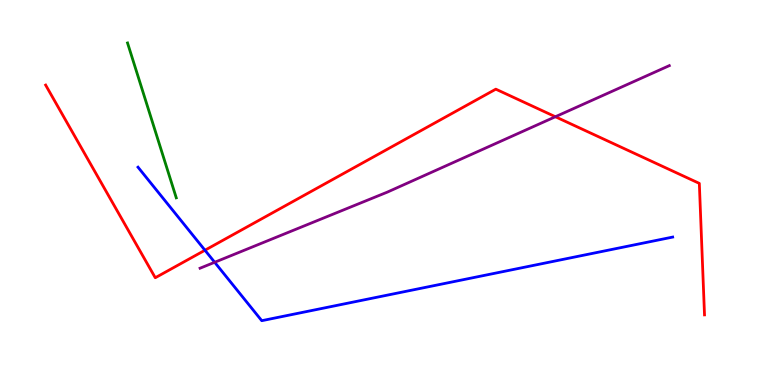[{'lines': ['blue', 'red'], 'intersections': [{'x': 2.64, 'y': 3.5}]}, {'lines': ['green', 'red'], 'intersections': []}, {'lines': ['purple', 'red'], 'intersections': [{'x': 7.17, 'y': 6.97}]}, {'lines': ['blue', 'green'], 'intersections': []}, {'lines': ['blue', 'purple'], 'intersections': [{'x': 2.77, 'y': 3.19}]}, {'lines': ['green', 'purple'], 'intersections': []}]